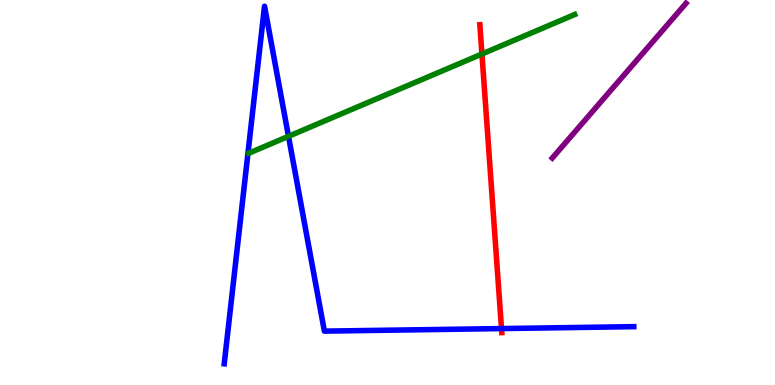[{'lines': ['blue', 'red'], 'intersections': [{'x': 6.47, 'y': 1.47}]}, {'lines': ['green', 'red'], 'intersections': [{'x': 6.22, 'y': 8.6}]}, {'lines': ['purple', 'red'], 'intersections': []}, {'lines': ['blue', 'green'], 'intersections': [{'x': 3.72, 'y': 6.46}]}, {'lines': ['blue', 'purple'], 'intersections': []}, {'lines': ['green', 'purple'], 'intersections': []}]